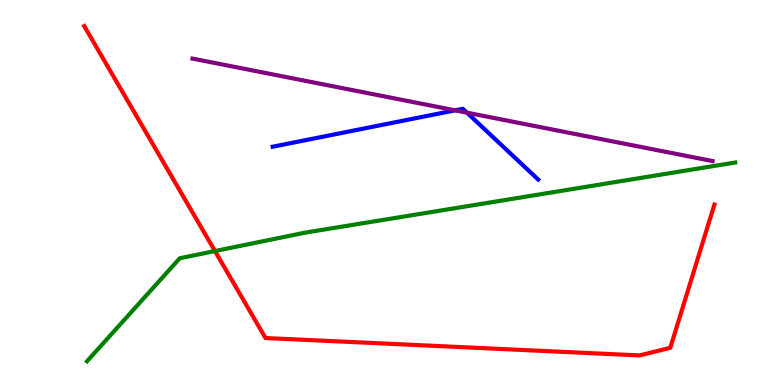[{'lines': ['blue', 'red'], 'intersections': []}, {'lines': ['green', 'red'], 'intersections': [{'x': 2.77, 'y': 3.48}]}, {'lines': ['purple', 'red'], 'intersections': []}, {'lines': ['blue', 'green'], 'intersections': []}, {'lines': ['blue', 'purple'], 'intersections': [{'x': 5.87, 'y': 7.13}, {'x': 6.03, 'y': 7.07}]}, {'lines': ['green', 'purple'], 'intersections': []}]